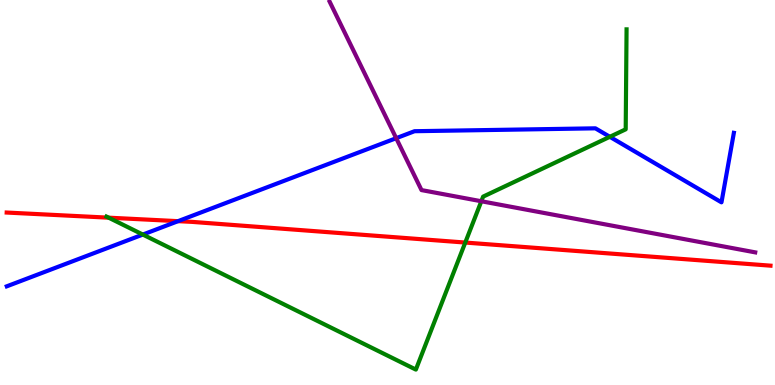[{'lines': ['blue', 'red'], 'intersections': [{'x': 2.3, 'y': 4.26}]}, {'lines': ['green', 'red'], 'intersections': [{'x': 1.4, 'y': 4.35}, {'x': 6.0, 'y': 3.7}]}, {'lines': ['purple', 'red'], 'intersections': []}, {'lines': ['blue', 'green'], 'intersections': [{'x': 1.84, 'y': 3.91}, {'x': 7.87, 'y': 6.45}]}, {'lines': ['blue', 'purple'], 'intersections': [{'x': 5.11, 'y': 6.41}]}, {'lines': ['green', 'purple'], 'intersections': [{'x': 6.21, 'y': 4.77}]}]